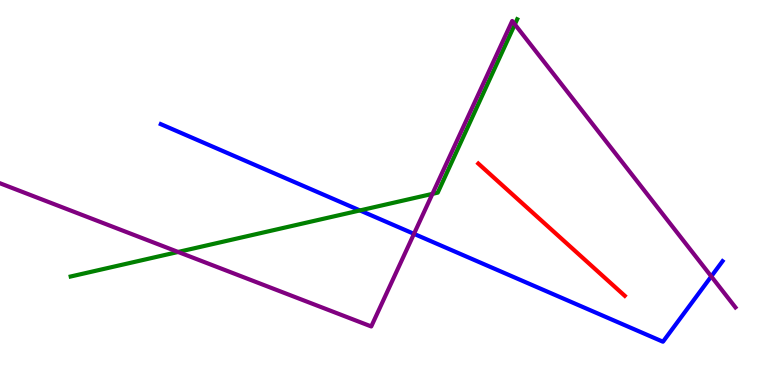[{'lines': ['blue', 'red'], 'intersections': []}, {'lines': ['green', 'red'], 'intersections': []}, {'lines': ['purple', 'red'], 'intersections': []}, {'lines': ['blue', 'green'], 'intersections': [{'x': 4.64, 'y': 4.53}]}, {'lines': ['blue', 'purple'], 'intersections': [{'x': 5.34, 'y': 3.93}, {'x': 9.18, 'y': 2.82}]}, {'lines': ['green', 'purple'], 'intersections': [{'x': 2.3, 'y': 3.46}, {'x': 5.58, 'y': 4.96}, {'x': 6.64, 'y': 9.37}]}]